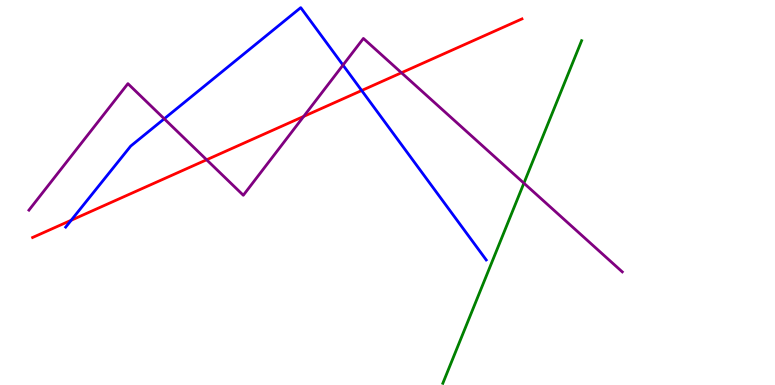[{'lines': ['blue', 'red'], 'intersections': [{'x': 0.919, 'y': 4.28}, {'x': 4.67, 'y': 7.65}]}, {'lines': ['green', 'red'], 'intersections': []}, {'lines': ['purple', 'red'], 'intersections': [{'x': 2.67, 'y': 5.85}, {'x': 3.92, 'y': 6.98}, {'x': 5.18, 'y': 8.11}]}, {'lines': ['blue', 'green'], 'intersections': []}, {'lines': ['blue', 'purple'], 'intersections': [{'x': 2.12, 'y': 6.91}, {'x': 4.43, 'y': 8.31}]}, {'lines': ['green', 'purple'], 'intersections': [{'x': 6.76, 'y': 5.24}]}]